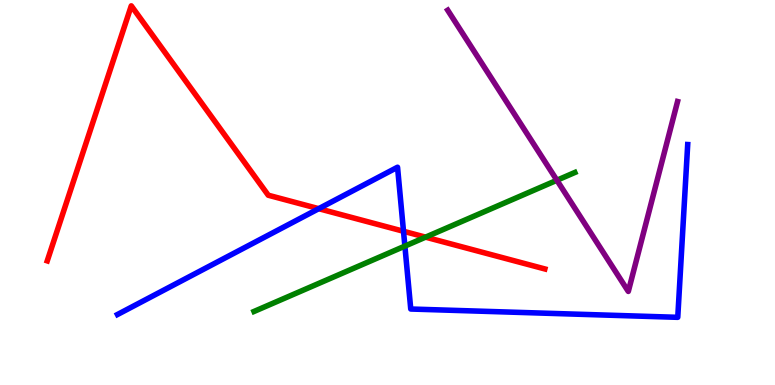[{'lines': ['blue', 'red'], 'intersections': [{'x': 4.11, 'y': 4.58}, {'x': 5.21, 'y': 3.99}]}, {'lines': ['green', 'red'], 'intersections': [{'x': 5.49, 'y': 3.84}]}, {'lines': ['purple', 'red'], 'intersections': []}, {'lines': ['blue', 'green'], 'intersections': [{'x': 5.22, 'y': 3.61}]}, {'lines': ['blue', 'purple'], 'intersections': []}, {'lines': ['green', 'purple'], 'intersections': [{'x': 7.19, 'y': 5.32}]}]